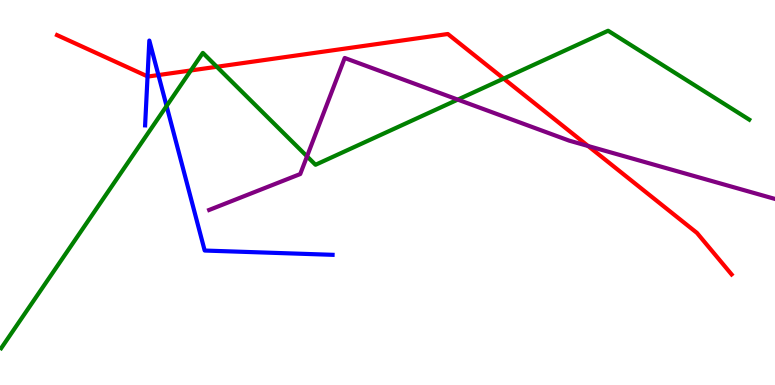[{'lines': ['blue', 'red'], 'intersections': [{'x': 1.9, 'y': 8.02}, {'x': 2.04, 'y': 8.05}]}, {'lines': ['green', 'red'], 'intersections': [{'x': 2.46, 'y': 8.17}, {'x': 2.8, 'y': 8.27}, {'x': 6.5, 'y': 7.96}]}, {'lines': ['purple', 'red'], 'intersections': [{'x': 7.59, 'y': 6.21}]}, {'lines': ['blue', 'green'], 'intersections': [{'x': 2.15, 'y': 7.25}]}, {'lines': ['blue', 'purple'], 'intersections': []}, {'lines': ['green', 'purple'], 'intersections': [{'x': 3.96, 'y': 5.94}, {'x': 5.91, 'y': 7.41}]}]